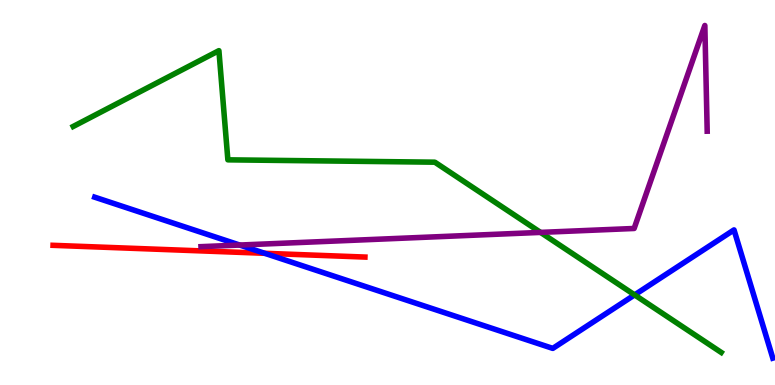[{'lines': ['blue', 'red'], 'intersections': [{'x': 3.42, 'y': 3.42}]}, {'lines': ['green', 'red'], 'intersections': []}, {'lines': ['purple', 'red'], 'intersections': []}, {'lines': ['blue', 'green'], 'intersections': [{'x': 8.19, 'y': 2.34}]}, {'lines': ['blue', 'purple'], 'intersections': [{'x': 3.09, 'y': 3.64}]}, {'lines': ['green', 'purple'], 'intersections': [{'x': 6.97, 'y': 3.96}]}]